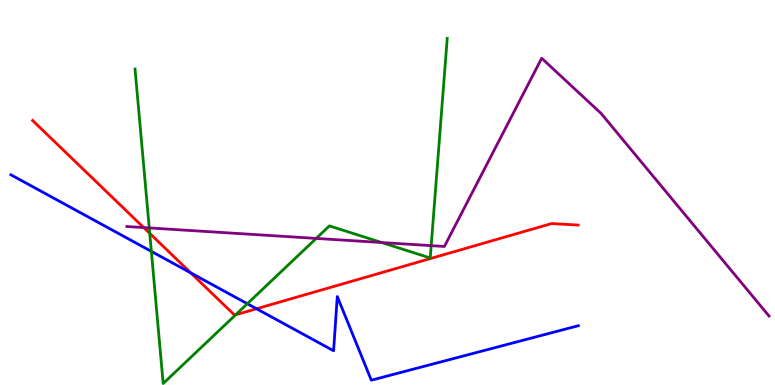[{'lines': ['blue', 'red'], 'intersections': [{'x': 2.46, 'y': 2.91}, {'x': 3.31, 'y': 1.98}]}, {'lines': ['green', 'red'], 'intersections': [{'x': 1.93, 'y': 3.94}, {'x': 3.04, 'y': 1.82}]}, {'lines': ['purple', 'red'], 'intersections': [{'x': 1.85, 'y': 4.09}]}, {'lines': ['blue', 'green'], 'intersections': [{'x': 1.95, 'y': 3.47}, {'x': 3.19, 'y': 2.11}]}, {'lines': ['blue', 'purple'], 'intersections': []}, {'lines': ['green', 'purple'], 'intersections': [{'x': 1.93, 'y': 4.08}, {'x': 4.08, 'y': 3.81}, {'x': 4.93, 'y': 3.7}, {'x': 5.56, 'y': 3.62}]}]